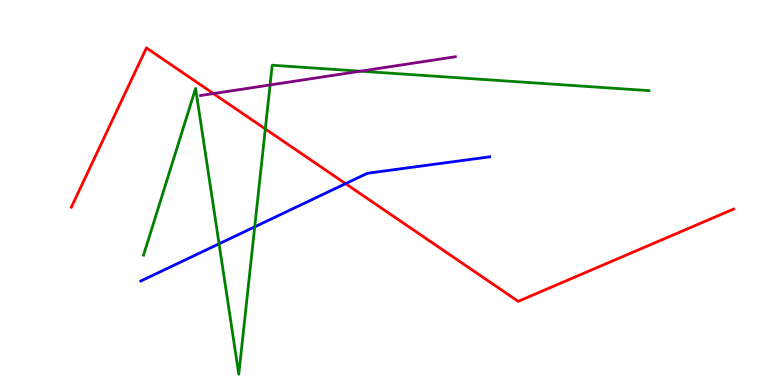[{'lines': ['blue', 'red'], 'intersections': [{'x': 4.46, 'y': 5.23}]}, {'lines': ['green', 'red'], 'intersections': [{'x': 3.42, 'y': 6.65}]}, {'lines': ['purple', 'red'], 'intersections': [{'x': 2.75, 'y': 7.57}]}, {'lines': ['blue', 'green'], 'intersections': [{'x': 2.83, 'y': 3.67}, {'x': 3.29, 'y': 4.11}]}, {'lines': ['blue', 'purple'], 'intersections': []}, {'lines': ['green', 'purple'], 'intersections': [{'x': 3.48, 'y': 7.79}, {'x': 4.65, 'y': 8.15}]}]